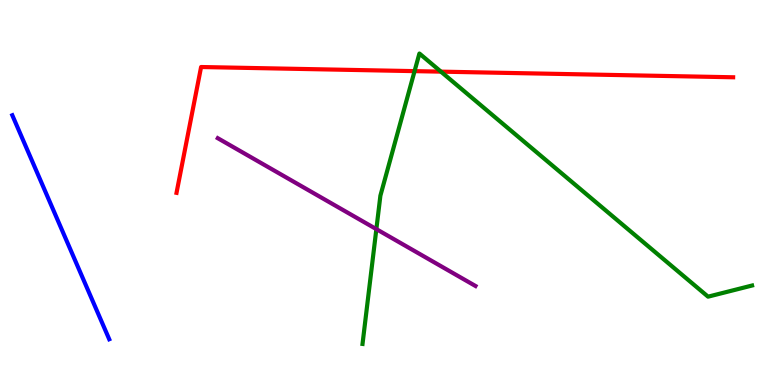[{'lines': ['blue', 'red'], 'intersections': []}, {'lines': ['green', 'red'], 'intersections': [{'x': 5.35, 'y': 8.15}, {'x': 5.69, 'y': 8.14}]}, {'lines': ['purple', 'red'], 'intersections': []}, {'lines': ['blue', 'green'], 'intersections': []}, {'lines': ['blue', 'purple'], 'intersections': []}, {'lines': ['green', 'purple'], 'intersections': [{'x': 4.86, 'y': 4.05}]}]